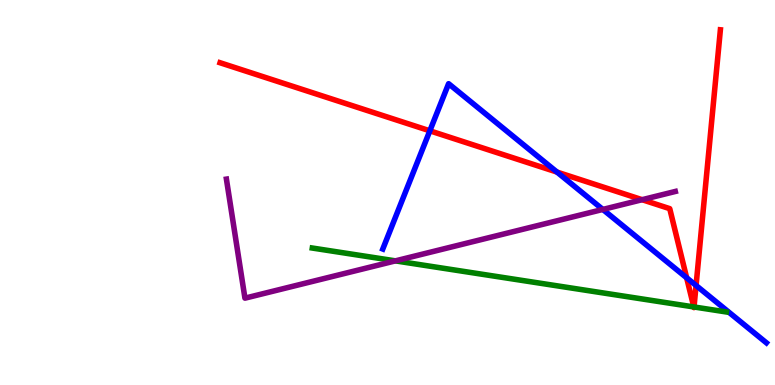[{'lines': ['blue', 'red'], 'intersections': [{'x': 5.55, 'y': 6.6}, {'x': 7.19, 'y': 5.53}, {'x': 8.86, 'y': 2.78}, {'x': 8.98, 'y': 2.59}]}, {'lines': ['green', 'red'], 'intersections': [{'x': 8.95, 'y': 2.03}, {'x': 8.96, 'y': 2.03}]}, {'lines': ['purple', 'red'], 'intersections': [{'x': 8.29, 'y': 4.81}]}, {'lines': ['blue', 'green'], 'intersections': []}, {'lines': ['blue', 'purple'], 'intersections': [{'x': 7.78, 'y': 4.56}]}, {'lines': ['green', 'purple'], 'intersections': [{'x': 5.1, 'y': 3.22}]}]